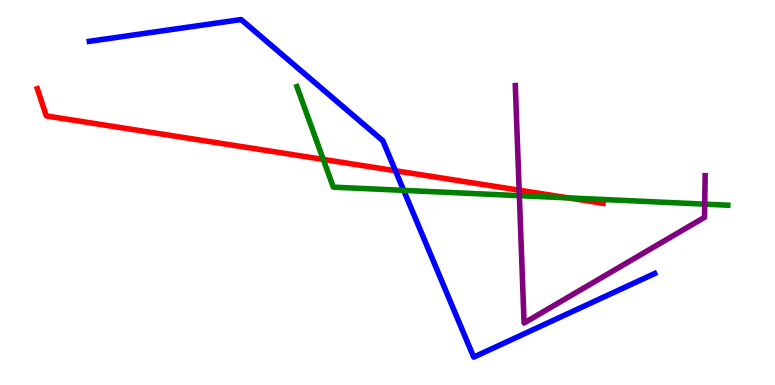[{'lines': ['blue', 'red'], 'intersections': [{'x': 5.1, 'y': 5.56}]}, {'lines': ['green', 'red'], 'intersections': [{'x': 4.17, 'y': 5.86}, {'x': 7.33, 'y': 4.86}]}, {'lines': ['purple', 'red'], 'intersections': [{'x': 6.7, 'y': 5.06}]}, {'lines': ['blue', 'green'], 'intersections': [{'x': 5.21, 'y': 5.06}]}, {'lines': ['blue', 'purple'], 'intersections': []}, {'lines': ['green', 'purple'], 'intersections': [{'x': 6.7, 'y': 4.92}, {'x': 9.09, 'y': 4.7}]}]